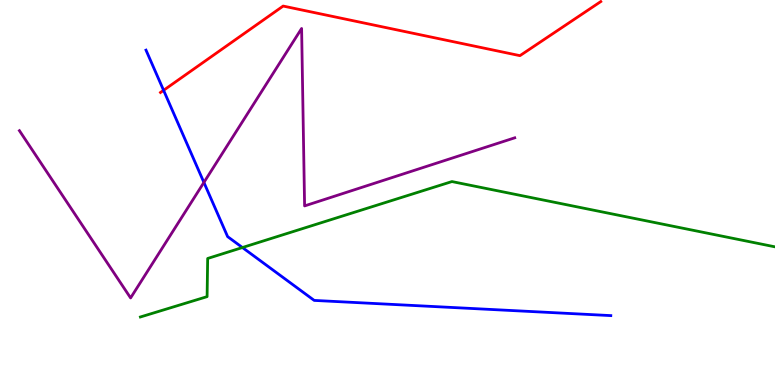[{'lines': ['blue', 'red'], 'intersections': [{'x': 2.11, 'y': 7.65}]}, {'lines': ['green', 'red'], 'intersections': []}, {'lines': ['purple', 'red'], 'intersections': []}, {'lines': ['blue', 'green'], 'intersections': [{'x': 3.13, 'y': 3.57}]}, {'lines': ['blue', 'purple'], 'intersections': [{'x': 2.63, 'y': 5.26}]}, {'lines': ['green', 'purple'], 'intersections': []}]